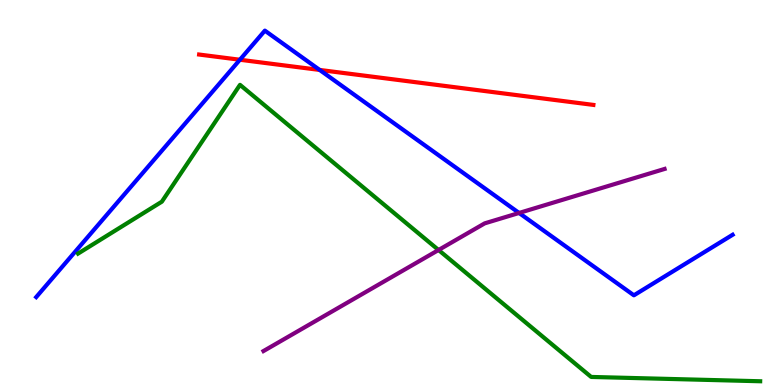[{'lines': ['blue', 'red'], 'intersections': [{'x': 3.1, 'y': 8.45}, {'x': 4.12, 'y': 8.18}]}, {'lines': ['green', 'red'], 'intersections': []}, {'lines': ['purple', 'red'], 'intersections': []}, {'lines': ['blue', 'green'], 'intersections': []}, {'lines': ['blue', 'purple'], 'intersections': [{'x': 6.7, 'y': 4.47}]}, {'lines': ['green', 'purple'], 'intersections': [{'x': 5.66, 'y': 3.51}]}]